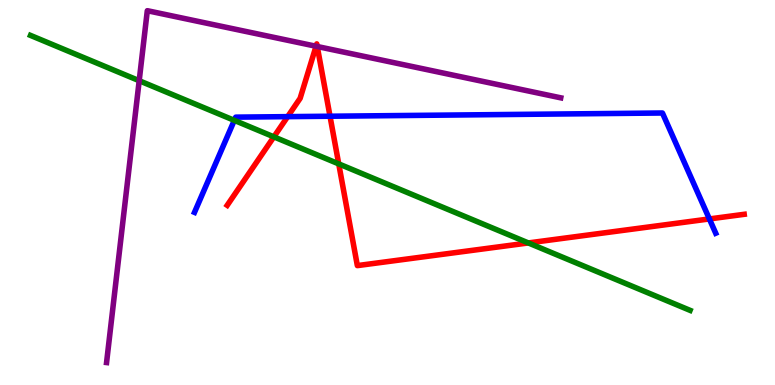[{'lines': ['blue', 'red'], 'intersections': [{'x': 3.71, 'y': 6.97}, {'x': 4.26, 'y': 6.98}, {'x': 9.15, 'y': 4.31}]}, {'lines': ['green', 'red'], 'intersections': [{'x': 3.53, 'y': 6.45}, {'x': 4.37, 'y': 5.74}, {'x': 6.82, 'y': 3.69}]}, {'lines': ['purple', 'red'], 'intersections': [{'x': 4.08, 'y': 8.8}, {'x': 4.09, 'y': 8.79}]}, {'lines': ['blue', 'green'], 'intersections': [{'x': 3.02, 'y': 6.87}]}, {'lines': ['blue', 'purple'], 'intersections': []}, {'lines': ['green', 'purple'], 'intersections': [{'x': 1.8, 'y': 7.9}]}]